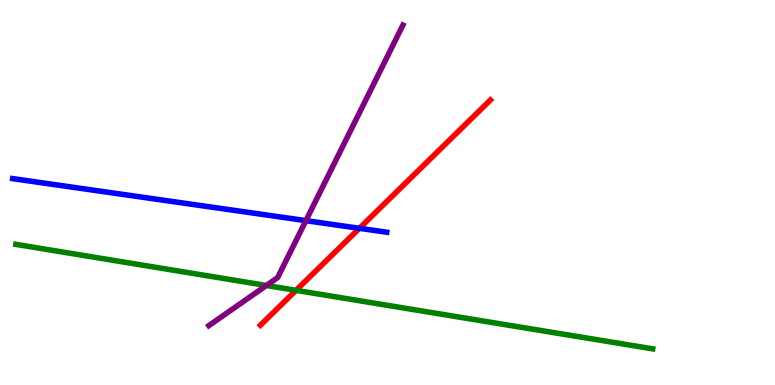[{'lines': ['blue', 'red'], 'intersections': [{'x': 4.64, 'y': 4.07}]}, {'lines': ['green', 'red'], 'intersections': [{'x': 3.82, 'y': 2.46}]}, {'lines': ['purple', 'red'], 'intersections': []}, {'lines': ['blue', 'green'], 'intersections': []}, {'lines': ['blue', 'purple'], 'intersections': [{'x': 3.95, 'y': 4.27}]}, {'lines': ['green', 'purple'], 'intersections': [{'x': 3.44, 'y': 2.59}]}]